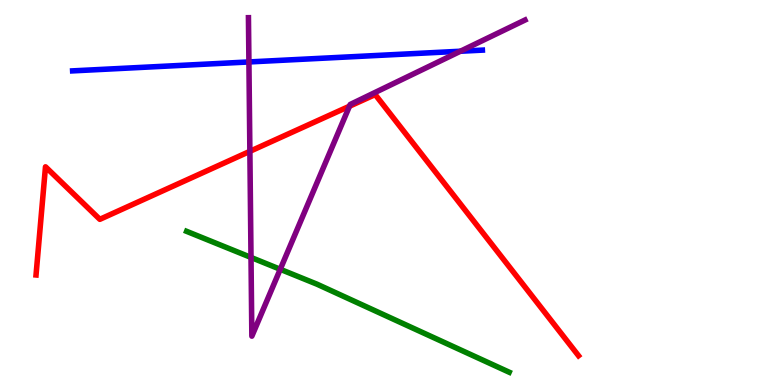[{'lines': ['blue', 'red'], 'intersections': []}, {'lines': ['green', 'red'], 'intersections': []}, {'lines': ['purple', 'red'], 'intersections': [{'x': 3.22, 'y': 6.07}, {'x': 4.51, 'y': 7.24}]}, {'lines': ['blue', 'green'], 'intersections': []}, {'lines': ['blue', 'purple'], 'intersections': [{'x': 3.21, 'y': 8.39}, {'x': 5.94, 'y': 8.67}]}, {'lines': ['green', 'purple'], 'intersections': [{'x': 3.24, 'y': 3.31}, {'x': 3.62, 'y': 3.01}]}]